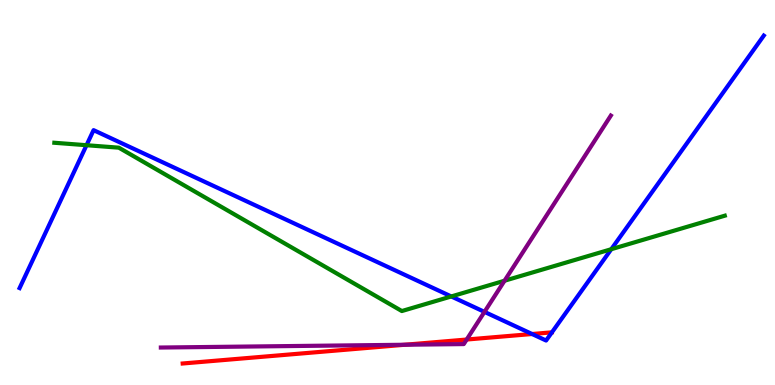[{'lines': ['blue', 'red'], 'intersections': [{'x': 6.87, 'y': 1.32}]}, {'lines': ['green', 'red'], 'intersections': []}, {'lines': ['purple', 'red'], 'intersections': [{'x': 5.22, 'y': 1.05}, {'x': 6.02, 'y': 1.18}]}, {'lines': ['blue', 'green'], 'intersections': [{'x': 1.12, 'y': 6.23}, {'x': 5.82, 'y': 2.3}, {'x': 7.89, 'y': 3.53}]}, {'lines': ['blue', 'purple'], 'intersections': [{'x': 6.25, 'y': 1.9}]}, {'lines': ['green', 'purple'], 'intersections': [{'x': 6.51, 'y': 2.71}]}]